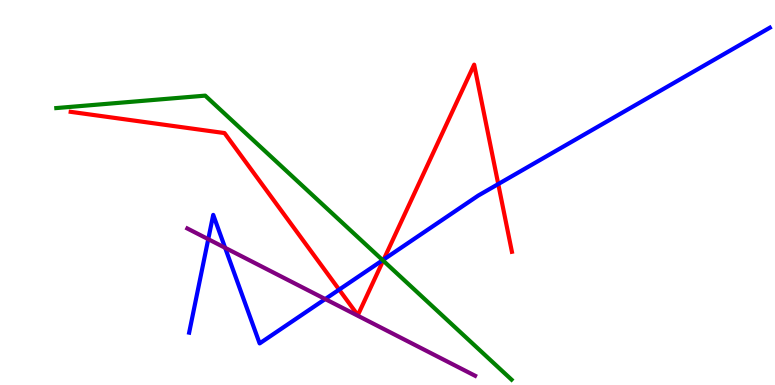[{'lines': ['blue', 'red'], 'intersections': [{'x': 4.38, 'y': 2.48}, {'x': 4.95, 'y': 3.26}, {'x': 6.43, 'y': 5.22}]}, {'lines': ['green', 'red'], 'intersections': [{'x': 4.94, 'y': 3.23}]}, {'lines': ['purple', 'red'], 'intersections': []}, {'lines': ['blue', 'green'], 'intersections': [{'x': 4.94, 'y': 3.24}]}, {'lines': ['blue', 'purple'], 'intersections': [{'x': 2.69, 'y': 3.79}, {'x': 2.9, 'y': 3.56}, {'x': 4.2, 'y': 2.23}]}, {'lines': ['green', 'purple'], 'intersections': []}]